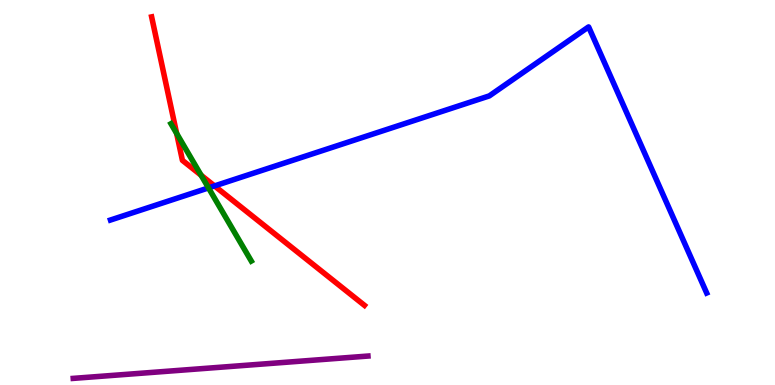[{'lines': ['blue', 'red'], 'intersections': [{'x': 2.77, 'y': 5.17}]}, {'lines': ['green', 'red'], 'intersections': [{'x': 2.28, 'y': 6.53}, {'x': 2.59, 'y': 5.45}]}, {'lines': ['purple', 'red'], 'intersections': []}, {'lines': ['blue', 'green'], 'intersections': [{'x': 2.69, 'y': 5.12}]}, {'lines': ['blue', 'purple'], 'intersections': []}, {'lines': ['green', 'purple'], 'intersections': []}]